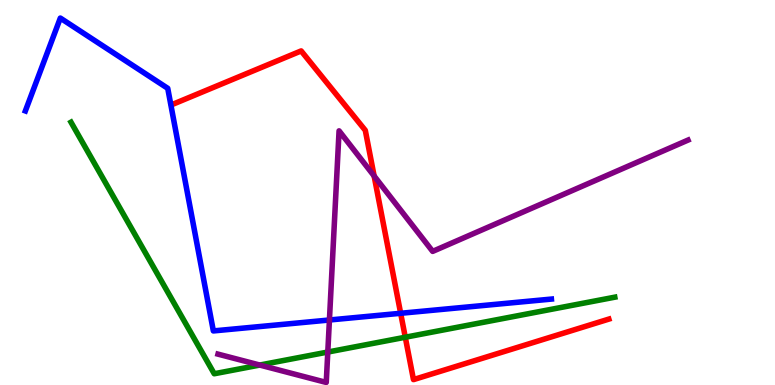[{'lines': ['blue', 'red'], 'intersections': [{'x': 5.17, 'y': 1.86}]}, {'lines': ['green', 'red'], 'intersections': [{'x': 5.23, 'y': 1.24}]}, {'lines': ['purple', 'red'], 'intersections': [{'x': 4.83, 'y': 5.43}]}, {'lines': ['blue', 'green'], 'intersections': []}, {'lines': ['blue', 'purple'], 'intersections': [{'x': 4.25, 'y': 1.69}]}, {'lines': ['green', 'purple'], 'intersections': [{'x': 3.35, 'y': 0.518}, {'x': 4.23, 'y': 0.856}]}]